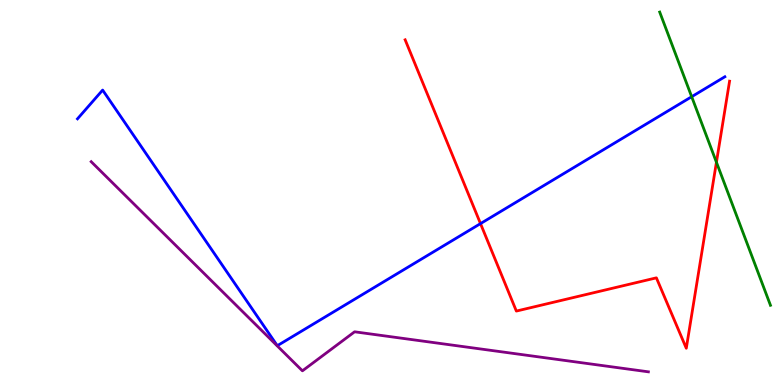[{'lines': ['blue', 'red'], 'intersections': [{'x': 6.2, 'y': 4.19}]}, {'lines': ['green', 'red'], 'intersections': [{'x': 9.24, 'y': 5.79}]}, {'lines': ['purple', 'red'], 'intersections': []}, {'lines': ['blue', 'green'], 'intersections': [{'x': 8.92, 'y': 7.49}]}, {'lines': ['blue', 'purple'], 'intersections': []}, {'lines': ['green', 'purple'], 'intersections': []}]